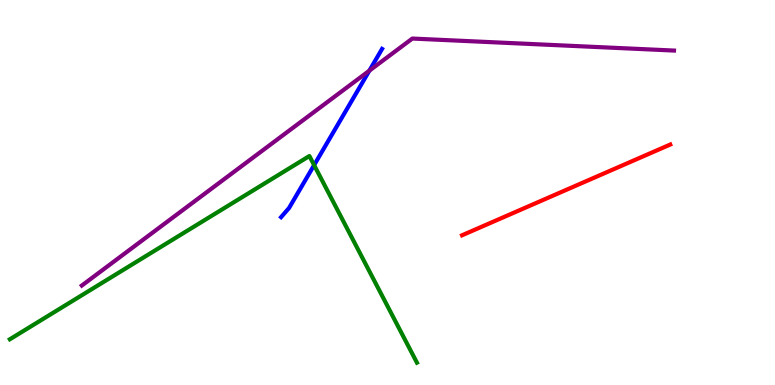[{'lines': ['blue', 'red'], 'intersections': []}, {'lines': ['green', 'red'], 'intersections': []}, {'lines': ['purple', 'red'], 'intersections': []}, {'lines': ['blue', 'green'], 'intersections': [{'x': 4.05, 'y': 5.71}]}, {'lines': ['blue', 'purple'], 'intersections': [{'x': 4.77, 'y': 8.16}]}, {'lines': ['green', 'purple'], 'intersections': []}]